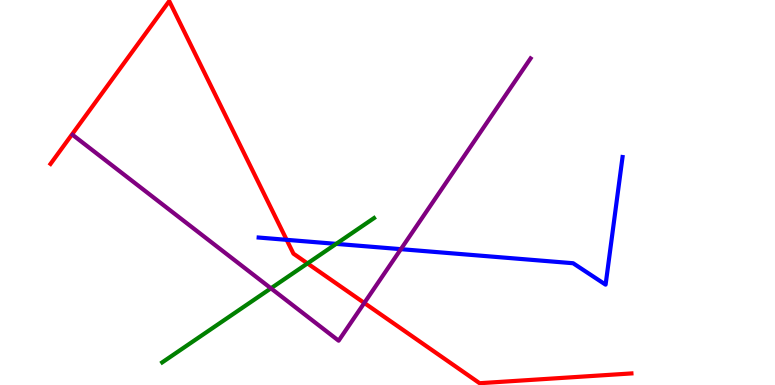[{'lines': ['blue', 'red'], 'intersections': [{'x': 3.7, 'y': 3.77}]}, {'lines': ['green', 'red'], 'intersections': [{'x': 3.97, 'y': 3.16}]}, {'lines': ['purple', 'red'], 'intersections': [{'x': 4.7, 'y': 2.13}]}, {'lines': ['blue', 'green'], 'intersections': [{'x': 4.34, 'y': 3.67}]}, {'lines': ['blue', 'purple'], 'intersections': [{'x': 5.17, 'y': 3.53}]}, {'lines': ['green', 'purple'], 'intersections': [{'x': 3.5, 'y': 2.51}]}]